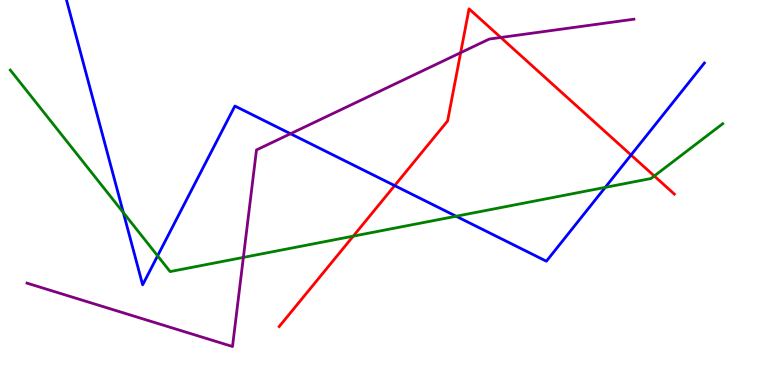[{'lines': ['blue', 'red'], 'intersections': [{'x': 5.09, 'y': 5.18}, {'x': 8.14, 'y': 5.97}]}, {'lines': ['green', 'red'], 'intersections': [{'x': 4.56, 'y': 3.87}, {'x': 8.44, 'y': 5.43}]}, {'lines': ['purple', 'red'], 'intersections': [{'x': 5.94, 'y': 8.63}, {'x': 6.46, 'y': 9.03}]}, {'lines': ['blue', 'green'], 'intersections': [{'x': 1.59, 'y': 4.48}, {'x': 2.03, 'y': 3.36}, {'x': 5.89, 'y': 4.38}, {'x': 7.81, 'y': 5.13}]}, {'lines': ['blue', 'purple'], 'intersections': [{'x': 3.75, 'y': 6.53}]}, {'lines': ['green', 'purple'], 'intersections': [{'x': 3.14, 'y': 3.31}]}]